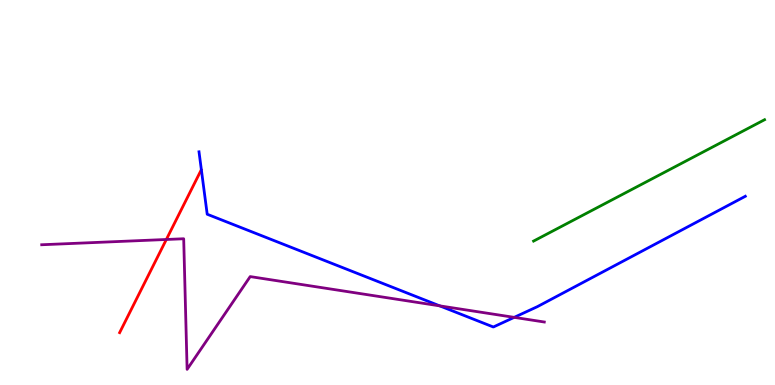[{'lines': ['blue', 'red'], 'intersections': []}, {'lines': ['green', 'red'], 'intersections': []}, {'lines': ['purple', 'red'], 'intersections': [{'x': 2.15, 'y': 3.78}]}, {'lines': ['blue', 'green'], 'intersections': []}, {'lines': ['blue', 'purple'], 'intersections': [{'x': 5.67, 'y': 2.06}, {'x': 6.63, 'y': 1.76}]}, {'lines': ['green', 'purple'], 'intersections': []}]